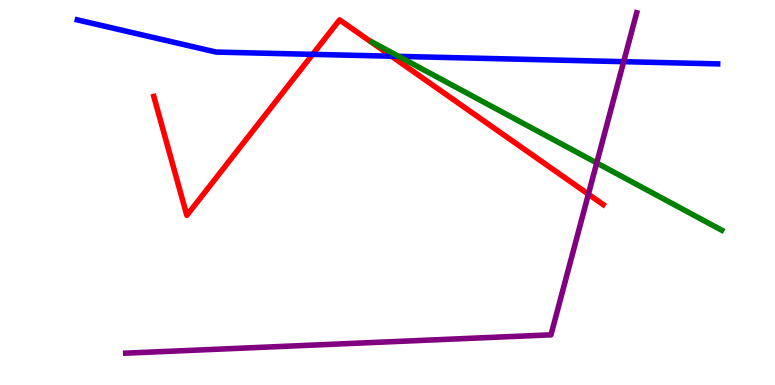[{'lines': ['blue', 'red'], 'intersections': [{'x': 4.03, 'y': 8.59}, {'x': 5.05, 'y': 8.54}]}, {'lines': ['green', 'red'], 'intersections': []}, {'lines': ['purple', 'red'], 'intersections': [{'x': 7.59, 'y': 4.96}]}, {'lines': ['blue', 'green'], 'intersections': [{'x': 5.14, 'y': 8.54}]}, {'lines': ['blue', 'purple'], 'intersections': [{'x': 8.05, 'y': 8.4}]}, {'lines': ['green', 'purple'], 'intersections': [{'x': 7.7, 'y': 5.77}]}]